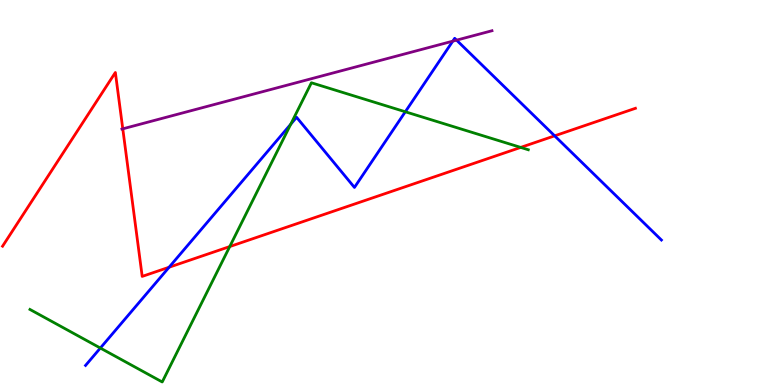[{'lines': ['blue', 'red'], 'intersections': [{'x': 2.18, 'y': 3.06}, {'x': 7.16, 'y': 6.47}]}, {'lines': ['green', 'red'], 'intersections': [{'x': 2.96, 'y': 3.6}, {'x': 6.72, 'y': 6.17}]}, {'lines': ['purple', 'red'], 'intersections': [{'x': 1.58, 'y': 6.65}]}, {'lines': ['blue', 'green'], 'intersections': [{'x': 1.29, 'y': 0.96}, {'x': 3.75, 'y': 6.77}, {'x': 5.23, 'y': 7.1}]}, {'lines': ['blue', 'purple'], 'intersections': [{'x': 5.84, 'y': 8.93}, {'x': 5.89, 'y': 8.96}]}, {'lines': ['green', 'purple'], 'intersections': []}]